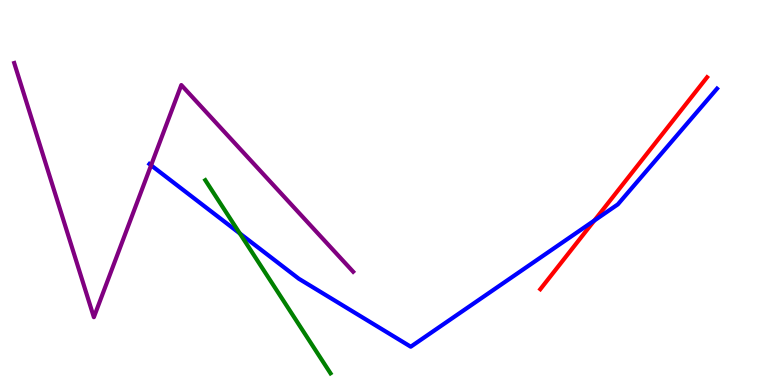[{'lines': ['blue', 'red'], 'intersections': [{'x': 7.67, 'y': 4.27}]}, {'lines': ['green', 'red'], 'intersections': []}, {'lines': ['purple', 'red'], 'intersections': []}, {'lines': ['blue', 'green'], 'intersections': [{'x': 3.09, 'y': 3.94}]}, {'lines': ['blue', 'purple'], 'intersections': [{'x': 1.95, 'y': 5.71}]}, {'lines': ['green', 'purple'], 'intersections': []}]